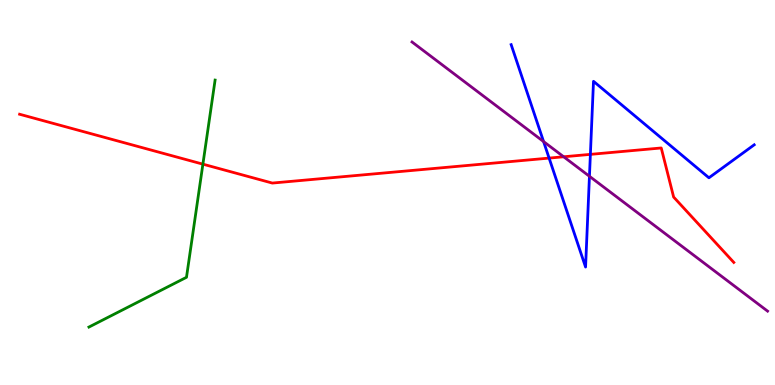[{'lines': ['blue', 'red'], 'intersections': [{'x': 7.09, 'y': 5.89}, {'x': 7.62, 'y': 5.99}]}, {'lines': ['green', 'red'], 'intersections': [{'x': 2.62, 'y': 5.74}]}, {'lines': ['purple', 'red'], 'intersections': [{'x': 7.27, 'y': 5.93}]}, {'lines': ['blue', 'green'], 'intersections': []}, {'lines': ['blue', 'purple'], 'intersections': [{'x': 7.01, 'y': 6.32}, {'x': 7.61, 'y': 5.42}]}, {'lines': ['green', 'purple'], 'intersections': []}]